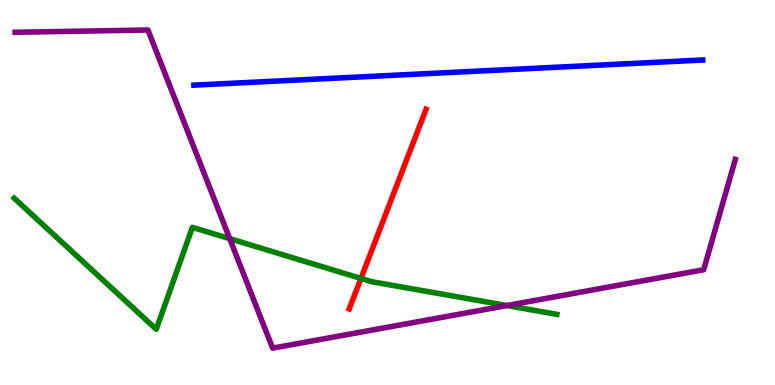[{'lines': ['blue', 'red'], 'intersections': []}, {'lines': ['green', 'red'], 'intersections': [{'x': 4.66, 'y': 2.77}]}, {'lines': ['purple', 'red'], 'intersections': []}, {'lines': ['blue', 'green'], 'intersections': []}, {'lines': ['blue', 'purple'], 'intersections': []}, {'lines': ['green', 'purple'], 'intersections': [{'x': 2.96, 'y': 3.8}, {'x': 6.54, 'y': 2.06}]}]